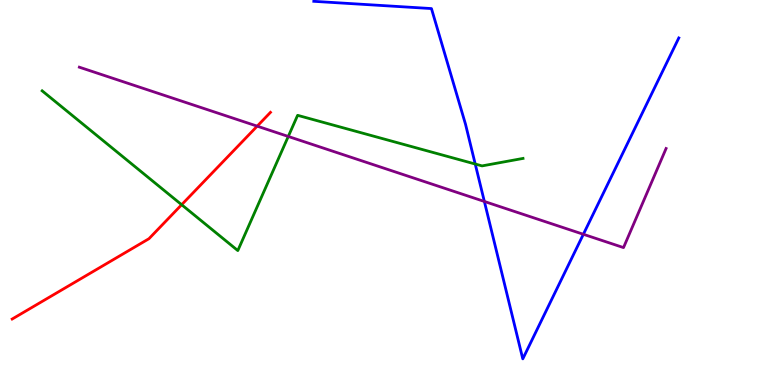[{'lines': ['blue', 'red'], 'intersections': []}, {'lines': ['green', 'red'], 'intersections': [{'x': 2.34, 'y': 4.68}]}, {'lines': ['purple', 'red'], 'intersections': [{'x': 3.32, 'y': 6.72}]}, {'lines': ['blue', 'green'], 'intersections': [{'x': 6.13, 'y': 5.74}]}, {'lines': ['blue', 'purple'], 'intersections': [{'x': 6.25, 'y': 4.77}, {'x': 7.53, 'y': 3.91}]}, {'lines': ['green', 'purple'], 'intersections': [{'x': 3.72, 'y': 6.46}]}]